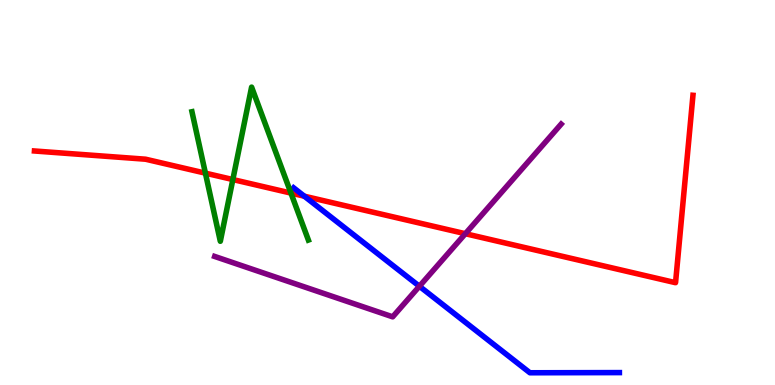[{'lines': ['blue', 'red'], 'intersections': [{'x': 3.93, 'y': 4.9}]}, {'lines': ['green', 'red'], 'intersections': [{'x': 2.65, 'y': 5.5}, {'x': 3.0, 'y': 5.34}, {'x': 3.75, 'y': 4.98}]}, {'lines': ['purple', 'red'], 'intersections': [{'x': 6.0, 'y': 3.93}]}, {'lines': ['blue', 'green'], 'intersections': []}, {'lines': ['blue', 'purple'], 'intersections': [{'x': 5.41, 'y': 2.56}]}, {'lines': ['green', 'purple'], 'intersections': []}]